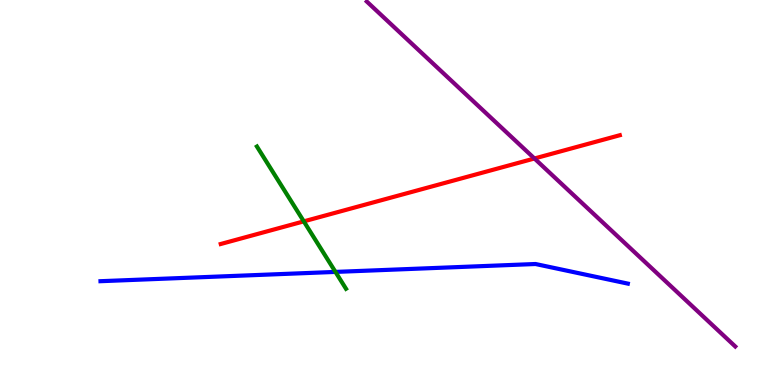[{'lines': ['blue', 'red'], 'intersections': []}, {'lines': ['green', 'red'], 'intersections': [{'x': 3.92, 'y': 4.25}]}, {'lines': ['purple', 'red'], 'intersections': [{'x': 6.9, 'y': 5.88}]}, {'lines': ['blue', 'green'], 'intersections': [{'x': 4.33, 'y': 2.94}]}, {'lines': ['blue', 'purple'], 'intersections': []}, {'lines': ['green', 'purple'], 'intersections': []}]